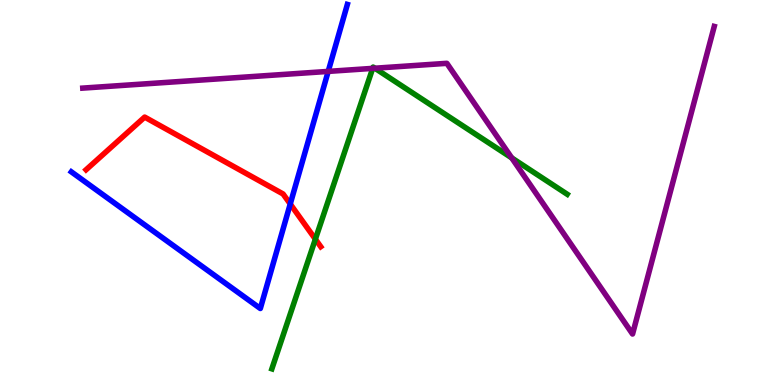[{'lines': ['blue', 'red'], 'intersections': [{'x': 3.75, 'y': 4.7}]}, {'lines': ['green', 'red'], 'intersections': [{'x': 4.07, 'y': 3.79}]}, {'lines': ['purple', 'red'], 'intersections': []}, {'lines': ['blue', 'green'], 'intersections': []}, {'lines': ['blue', 'purple'], 'intersections': [{'x': 4.23, 'y': 8.15}]}, {'lines': ['green', 'purple'], 'intersections': [{'x': 4.81, 'y': 8.22}, {'x': 4.84, 'y': 8.23}, {'x': 6.6, 'y': 5.9}]}]